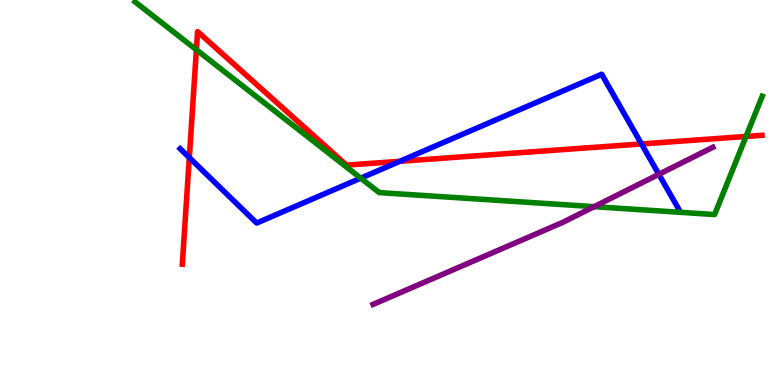[{'lines': ['blue', 'red'], 'intersections': [{'x': 2.44, 'y': 5.91}, {'x': 5.16, 'y': 5.81}, {'x': 8.28, 'y': 6.26}]}, {'lines': ['green', 'red'], 'intersections': [{'x': 2.53, 'y': 8.71}, {'x': 9.63, 'y': 6.46}]}, {'lines': ['purple', 'red'], 'intersections': []}, {'lines': ['blue', 'green'], 'intersections': [{'x': 4.65, 'y': 5.37}]}, {'lines': ['blue', 'purple'], 'intersections': [{'x': 8.5, 'y': 5.47}]}, {'lines': ['green', 'purple'], 'intersections': [{'x': 7.67, 'y': 4.63}]}]